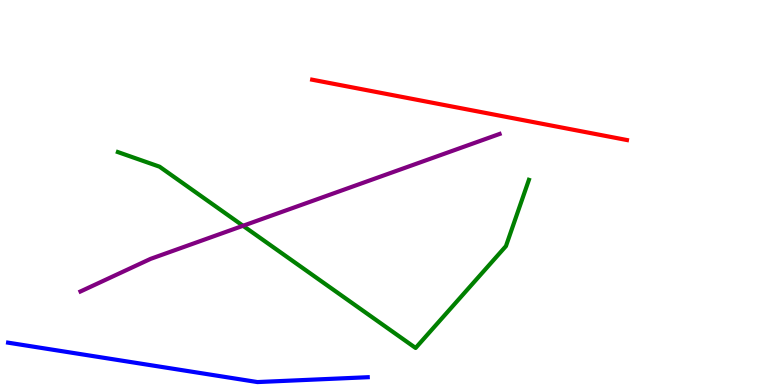[{'lines': ['blue', 'red'], 'intersections': []}, {'lines': ['green', 'red'], 'intersections': []}, {'lines': ['purple', 'red'], 'intersections': []}, {'lines': ['blue', 'green'], 'intersections': []}, {'lines': ['blue', 'purple'], 'intersections': []}, {'lines': ['green', 'purple'], 'intersections': [{'x': 3.14, 'y': 4.14}]}]